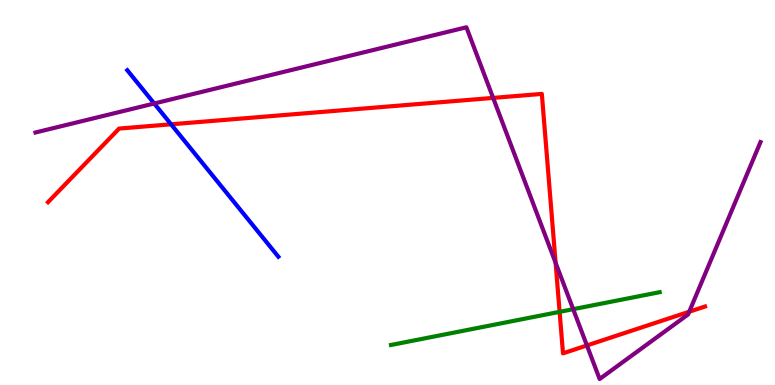[{'lines': ['blue', 'red'], 'intersections': [{'x': 2.21, 'y': 6.77}]}, {'lines': ['green', 'red'], 'intersections': [{'x': 7.22, 'y': 1.9}]}, {'lines': ['purple', 'red'], 'intersections': [{'x': 6.36, 'y': 7.46}, {'x': 7.17, 'y': 3.17}, {'x': 7.57, 'y': 1.03}, {'x': 8.89, 'y': 1.9}]}, {'lines': ['blue', 'green'], 'intersections': []}, {'lines': ['blue', 'purple'], 'intersections': [{'x': 1.99, 'y': 7.31}]}, {'lines': ['green', 'purple'], 'intersections': [{'x': 7.4, 'y': 1.97}]}]